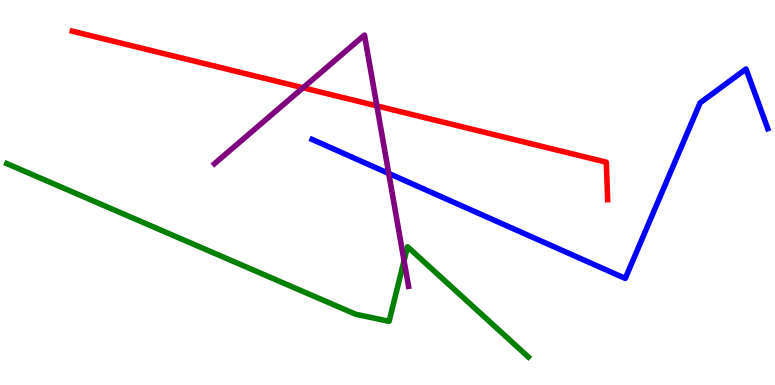[{'lines': ['blue', 'red'], 'intersections': []}, {'lines': ['green', 'red'], 'intersections': []}, {'lines': ['purple', 'red'], 'intersections': [{'x': 3.91, 'y': 7.72}, {'x': 4.86, 'y': 7.25}]}, {'lines': ['blue', 'green'], 'intersections': []}, {'lines': ['blue', 'purple'], 'intersections': [{'x': 5.02, 'y': 5.49}]}, {'lines': ['green', 'purple'], 'intersections': [{'x': 5.21, 'y': 3.23}]}]